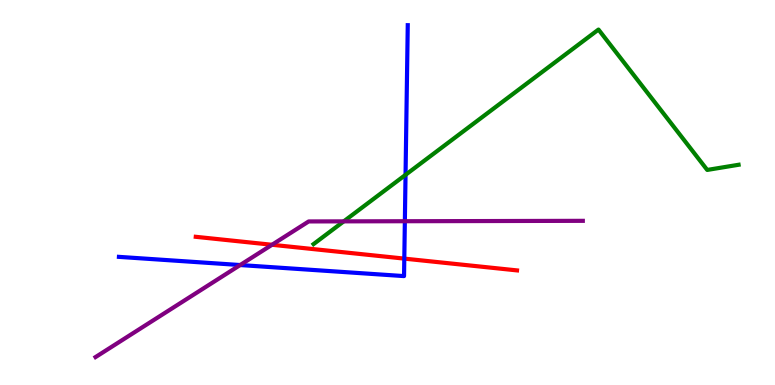[{'lines': ['blue', 'red'], 'intersections': [{'x': 5.22, 'y': 3.28}]}, {'lines': ['green', 'red'], 'intersections': []}, {'lines': ['purple', 'red'], 'intersections': [{'x': 3.51, 'y': 3.64}]}, {'lines': ['blue', 'green'], 'intersections': [{'x': 5.23, 'y': 5.46}]}, {'lines': ['blue', 'purple'], 'intersections': [{'x': 3.1, 'y': 3.12}, {'x': 5.22, 'y': 4.25}]}, {'lines': ['green', 'purple'], 'intersections': [{'x': 4.44, 'y': 4.25}]}]